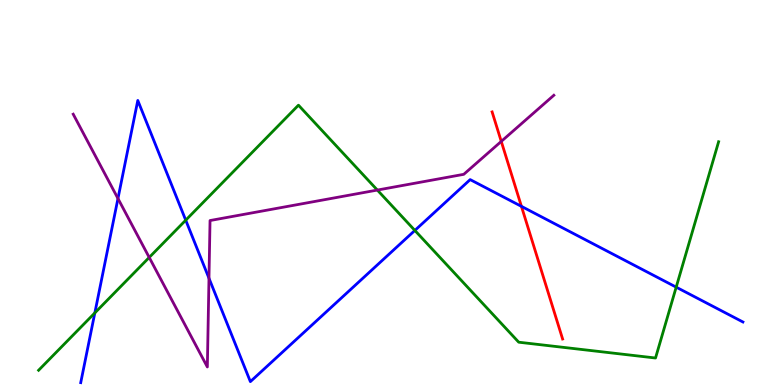[{'lines': ['blue', 'red'], 'intersections': [{'x': 6.73, 'y': 4.64}]}, {'lines': ['green', 'red'], 'intersections': []}, {'lines': ['purple', 'red'], 'intersections': [{'x': 6.47, 'y': 6.33}]}, {'lines': ['blue', 'green'], 'intersections': [{'x': 1.22, 'y': 1.87}, {'x': 2.4, 'y': 4.28}, {'x': 5.35, 'y': 4.01}, {'x': 8.73, 'y': 2.54}]}, {'lines': ['blue', 'purple'], 'intersections': [{'x': 1.52, 'y': 4.84}, {'x': 2.7, 'y': 2.77}]}, {'lines': ['green', 'purple'], 'intersections': [{'x': 1.93, 'y': 3.31}, {'x': 4.87, 'y': 5.06}]}]